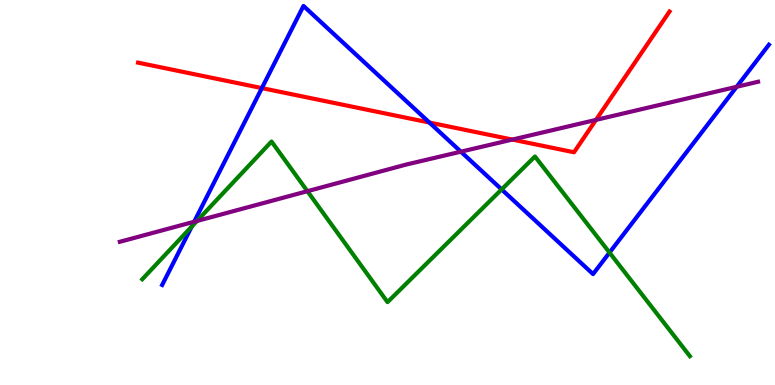[{'lines': ['blue', 'red'], 'intersections': [{'x': 3.38, 'y': 7.71}, {'x': 5.54, 'y': 6.82}]}, {'lines': ['green', 'red'], 'intersections': []}, {'lines': ['purple', 'red'], 'intersections': [{'x': 6.61, 'y': 6.37}, {'x': 7.69, 'y': 6.89}]}, {'lines': ['blue', 'green'], 'intersections': [{'x': 2.47, 'y': 4.12}, {'x': 6.47, 'y': 5.08}, {'x': 7.86, 'y': 3.44}]}, {'lines': ['blue', 'purple'], 'intersections': [{'x': 2.51, 'y': 4.24}, {'x': 5.95, 'y': 6.06}, {'x': 9.51, 'y': 7.75}]}, {'lines': ['green', 'purple'], 'intersections': [{'x': 2.54, 'y': 4.26}, {'x': 3.97, 'y': 5.03}]}]